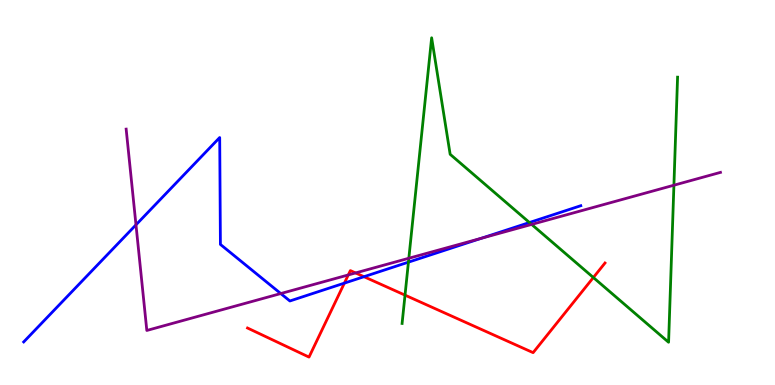[{'lines': ['blue', 'red'], 'intersections': [{'x': 4.44, 'y': 2.65}, {'x': 4.7, 'y': 2.81}]}, {'lines': ['green', 'red'], 'intersections': [{'x': 5.23, 'y': 2.33}, {'x': 7.66, 'y': 2.79}]}, {'lines': ['purple', 'red'], 'intersections': [{'x': 4.49, 'y': 2.86}, {'x': 4.59, 'y': 2.91}]}, {'lines': ['blue', 'green'], 'intersections': [{'x': 5.27, 'y': 3.19}, {'x': 6.83, 'y': 4.22}]}, {'lines': ['blue', 'purple'], 'intersections': [{'x': 1.75, 'y': 4.16}, {'x': 3.62, 'y': 2.38}, {'x': 6.21, 'y': 3.81}]}, {'lines': ['green', 'purple'], 'intersections': [{'x': 5.28, 'y': 3.29}, {'x': 6.86, 'y': 4.17}, {'x': 8.7, 'y': 5.19}]}]